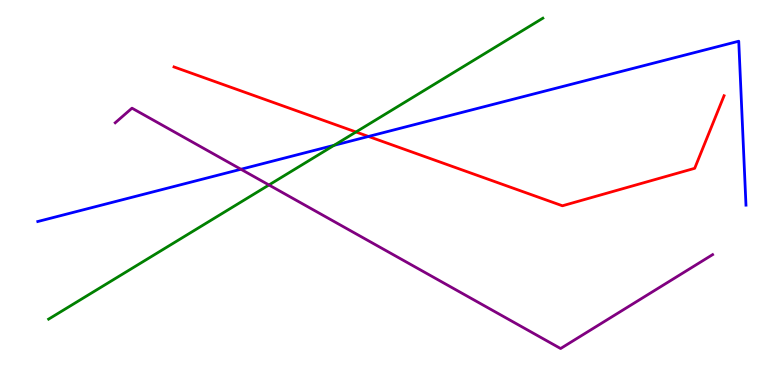[{'lines': ['blue', 'red'], 'intersections': [{'x': 4.75, 'y': 6.46}]}, {'lines': ['green', 'red'], 'intersections': [{'x': 4.59, 'y': 6.57}]}, {'lines': ['purple', 'red'], 'intersections': []}, {'lines': ['blue', 'green'], 'intersections': [{'x': 4.31, 'y': 6.23}]}, {'lines': ['blue', 'purple'], 'intersections': [{'x': 3.11, 'y': 5.6}]}, {'lines': ['green', 'purple'], 'intersections': [{'x': 3.47, 'y': 5.2}]}]